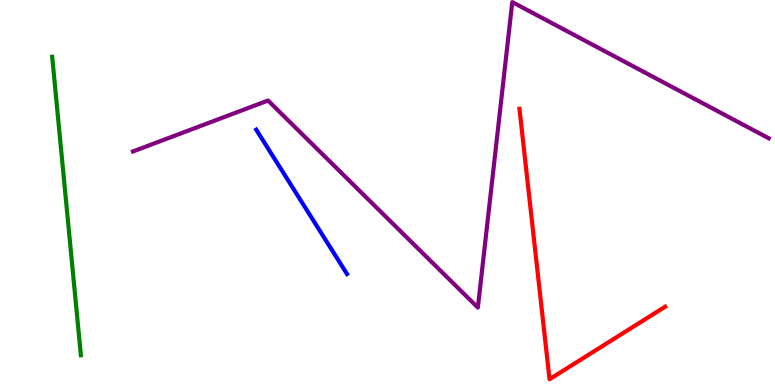[{'lines': ['blue', 'red'], 'intersections': []}, {'lines': ['green', 'red'], 'intersections': []}, {'lines': ['purple', 'red'], 'intersections': []}, {'lines': ['blue', 'green'], 'intersections': []}, {'lines': ['blue', 'purple'], 'intersections': []}, {'lines': ['green', 'purple'], 'intersections': []}]